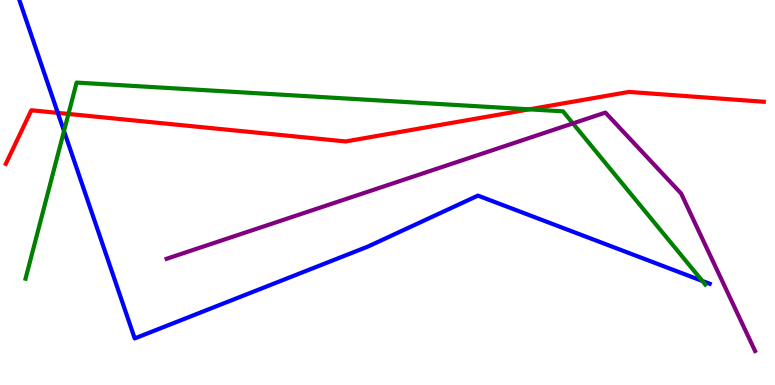[{'lines': ['blue', 'red'], 'intersections': [{'x': 0.746, 'y': 7.07}]}, {'lines': ['green', 'red'], 'intersections': [{'x': 0.883, 'y': 7.04}, {'x': 6.83, 'y': 7.16}]}, {'lines': ['purple', 'red'], 'intersections': []}, {'lines': ['blue', 'green'], 'intersections': [{'x': 0.826, 'y': 6.6}, {'x': 9.06, 'y': 2.7}]}, {'lines': ['blue', 'purple'], 'intersections': []}, {'lines': ['green', 'purple'], 'intersections': [{'x': 7.39, 'y': 6.79}]}]